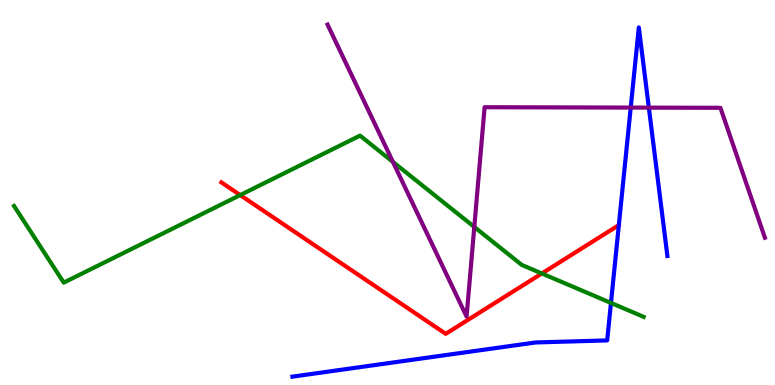[{'lines': ['blue', 'red'], 'intersections': []}, {'lines': ['green', 'red'], 'intersections': [{'x': 3.1, 'y': 4.93}, {'x': 6.99, 'y': 2.9}]}, {'lines': ['purple', 'red'], 'intersections': []}, {'lines': ['blue', 'green'], 'intersections': [{'x': 7.88, 'y': 2.13}]}, {'lines': ['blue', 'purple'], 'intersections': [{'x': 8.14, 'y': 7.21}, {'x': 8.37, 'y': 7.2}]}, {'lines': ['green', 'purple'], 'intersections': [{'x': 5.07, 'y': 5.79}, {'x': 6.12, 'y': 4.1}]}]